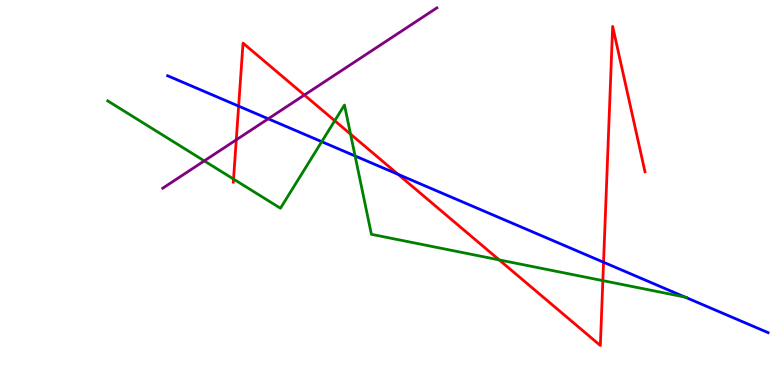[{'lines': ['blue', 'red'], 'intersections': [{'x': 3.08, 'y': 7.24}, {'x': 5.14, 'y': 5.47}, {'x': 7.79, 'y': 3.19}]}, {'lines': ['green', 'red'], 'intersections': [{'x': 3.01, 'y': 5.35}, {'x': 4.32, 'y': 6.86}, {'x': 4.52, 'y': 6.52}, {'x': 6.44, 'y': 3.25}, {'x': 7.78, 'y': 2.71}]}, {'lines': ['purple', 'red'], 'intersections': [{'x': 3.05, 'y': 6.37}, {'x': 3.93, 'y': 7.53}]}, {'lines': ['blue', 'green'], 'intersections': [{'x': 4.15, 'y': 6.32}, {'x': 4.58, 'y': 5.95}, {'x': 8.84, 'y': 2.28}]}, {'lines': ['blue', 'purple'], 'intersections': [{'x': 3.46, 'y': 6.91}]}, {'lines': ['green', 'purple'], 'intersections': [{'x': 2.64, 'y': 5.82}]}]